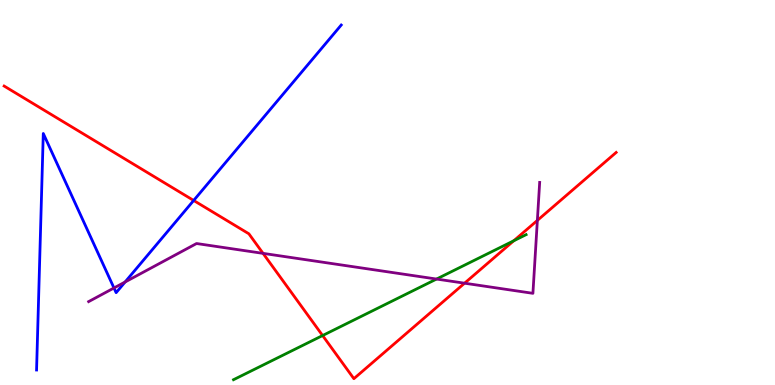[{'lines': ['blue', 'red'], 'intersections': [{'x': 2.5, 'y': 4.79}]}, {'lines': ['green', 'red'], 'intersections': [{'x': 4.16, 'y': 1.28}, {'x': 6.63, 'y': 3.75}]}, {'lines': ['purple', 'red'], 'intersections': [{'x': 3.39, 'y': 3.42}, {'x': 5.99, 'y': 2.64}, {'x': 6.93, 'y': 4.27}]}, {'lines': ['blue', 'green'], 'intersections': []}, {'lines': ['blue', 'purple'], 'intersections': [{'x': 1.47, 'y': 2.52}, {'x': 1.61, 'y': 2.68}]}, {'lines': ['green', 'purple'], 'intersections': [{'x': 5.63, 'y': 2.75}]}]